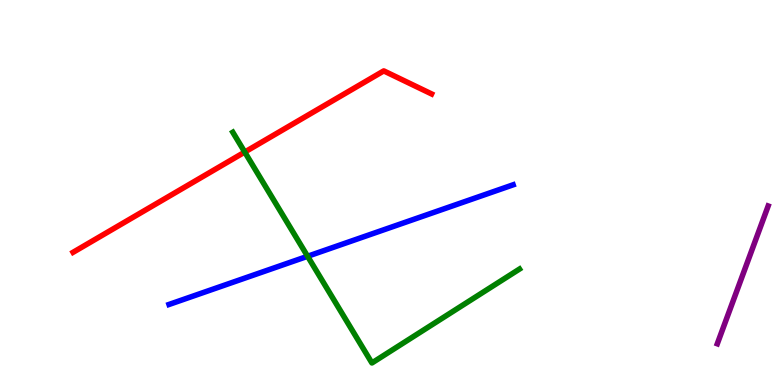[{'lines': ['blue', 'red'], 'intersections': []}, {'lines': ['green', 'red'], 'intersections': [{'x': 3.16, 'y': 6.05}]}, {'lines': ['purple', 'red'], 'intersections': []}, {'lines': ['blue', 'green'], 'intersections': [{'x': 3.97, 'y': 3.34}]}, {'lines': ['blue', 'purple'], 'intersections': []}, {'lines': ['green', 'purple'], 'intersections': []}]